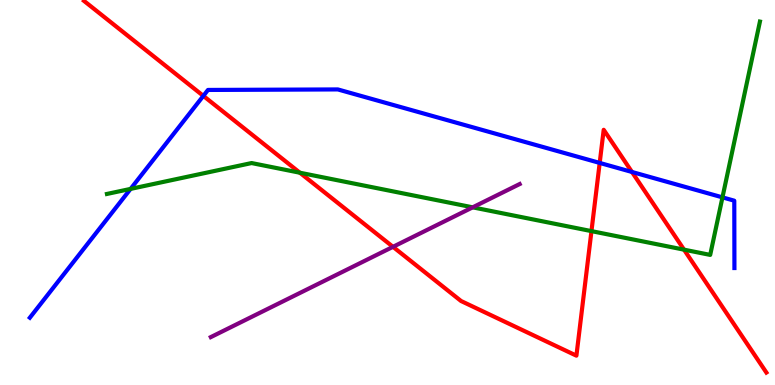[{'lines': ['blue', 'red'], 'intersections': [{'x': 2.62, 'y': 7.51}, {'x': 7.74, 'y': 5.77}, {'x': 8.15, 'y': 5.53}]}, {'lines': ['green', 'red'], 'intersections': [{'x': 3.87, 'y': 5.51}, {'x': 7.63, 'y': 4.0}, {'x': 8.83, 'y': 3.52}]}, {'lines': ['purple', 'red'], 'intersections': [{'x': 5.07, 'y': 3.59}]}, {'lines': ['blue', 'green'], 'intersections': [{'x': 1.68, 'y': 5.09}, {'x': 9.32, 'y': 4.87}]}, {'lines': ['blue', 'purple'], 'intersections': []}, {'lines': ['green', 'purple'], 'intersections': [{'x': 6.1, 'y': 4.61}]}]